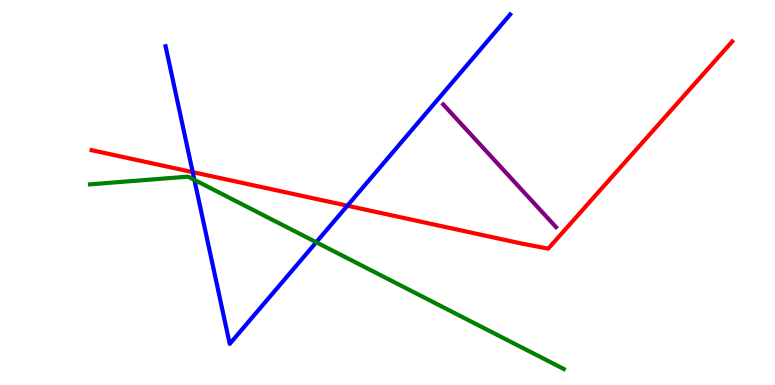[{'lines': ['blue', 'red'], 'intersections': [{'x': 2.49, 'y': 5.53}, {'x': 4.48, 'y': 4.66}]}, {'lines': ['green', 'red'], 'intersections': []}, {'lines': ['purple', 'red'], 'intersections': []}, {'lines': ['blue', 'green'], 'intersections': [{'x': 2.51, 'y': 5.33}, {'x': 4.08, 'y': 3.71}]}, {'lines': ['blue', 'purple'], 'intersections': []}, {'lines': ['green', 'purple'], 'intersections': []}]